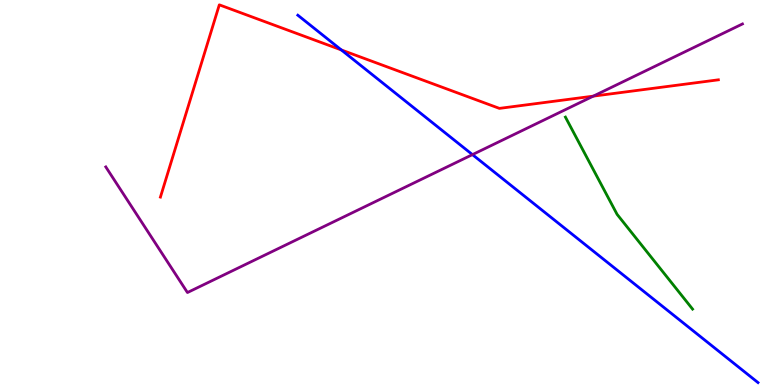[{'lines': ['blue', 'red'], 'intersections': [{'x': 4.4, 'y': 8.7}]}, {'lines': ['green', 'red'], 'intersections': []}, {'lines': ['purple', 'red'], 'intersections': [{'x': 7.66, 'y': 7.5}]}, {'lines': ['blue', 'green'], 'intersections': []}, {'lines': ['blue', 'purple'], 'intersections': [{'x': 6.1, 'y': 5.98}]}, {'lines': ['green', 'purple'], 'intersections': []}]